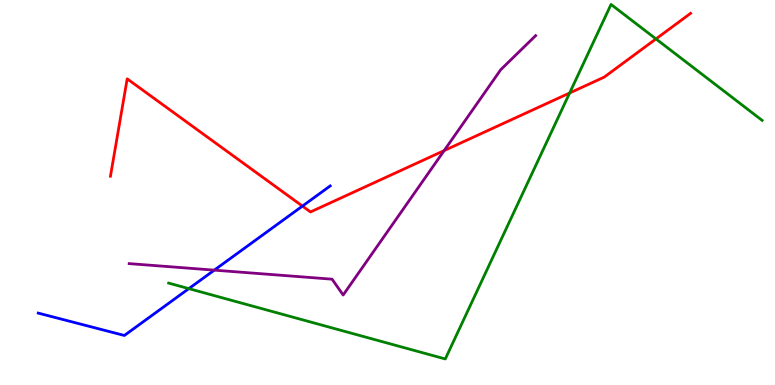[{'lines': ['blue', 'red'], 'intersections': [{'x': 3.9, 'y': 4.65}]}, {'lines': ['green', 'red'], 'intersections': [{'x': 7.35, 'y': 7.58}, {'x': 8.46, 'y': 8.99}]}, {'lines': ['purple', 'red'], 'intersections': [{'x': 5.73, 'y': 6.09}]}, {'lines': ['blue', 'green'], 'intersections': [{'x': 2.44, 'y': 2.5}]}, {'lines': ['blue', 'purple'], 'intersections': [{'x': 2.76, 'y': 2.98}]}, {'lines': ['green', 'purple'], 'intersections': []}]